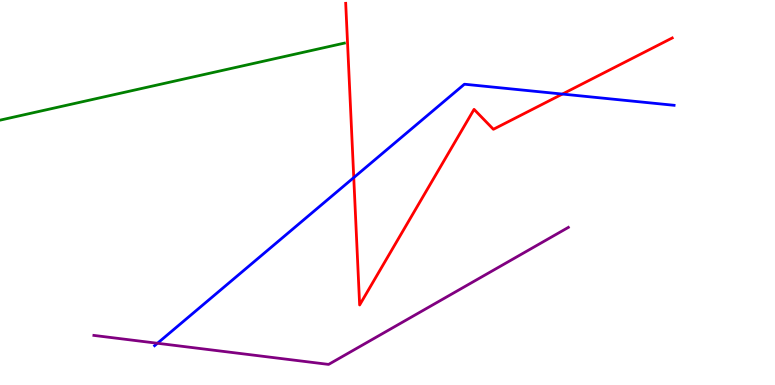[{'lines': ['blue', 'red'], 'intersections': [{'x': 4.56, 'y': 5.39}, {'x': 7.26, 'y': 7.56}]}, {'lines': ['green', 'red'], 'intersections': []}, {'lines': ['purple', 'red'], 'intersections': []}, {'lines': ['blue', 'green'], 'intersections': []}, {'lines': ['blue', 'purple'], 'intersections': [{'x': 2.03, 'y': 1.08}]}, {'lines': ['green', 'purple'], 'intersections': []}]